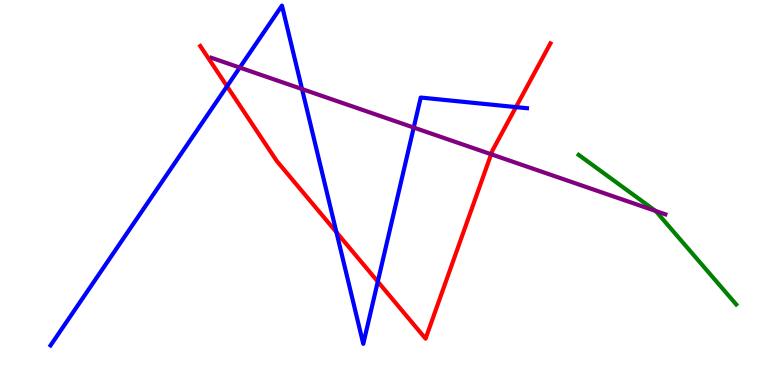[{'lines': ['blue', 'red'], 'intersections': [{'x': 2.93, 'y': 7.76}, {'x': 4.34, 'y': 3.97}, {'x': 4.87, 'y': 2.69}, {'x': 6.66, 'y': 7.22}]}, {'lines': ['green', 'red'], 'intersections': []}, {'lines': ['purple', 'red'], 'intersections': [{'x': 6.34, 'y': 5.99}]}, {'lines': ['blue', 'green'], 'intersections': []}, {'lines': ['blue', 'purple'], 'intersections': [{'x': 3.09, 'y': 8.24}, {'x': 3.9, 'y': 7.69}, {'x': 5.34, 'y': 6.69}]}, {'lines': ['green', 'purple'], 'intersections': [{'x': 8.46, 'y': 4.52}]}]